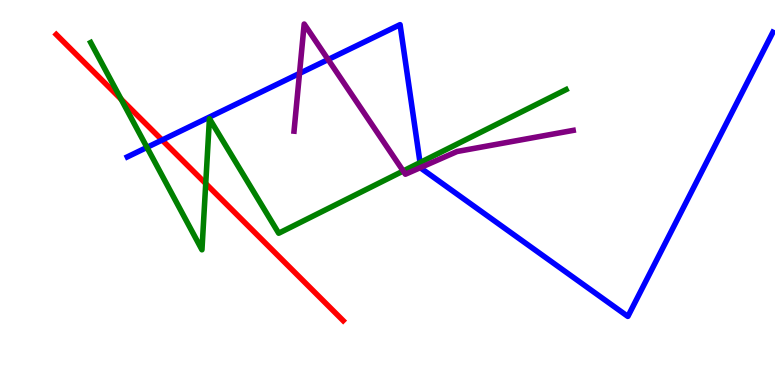[{'lines': ['blue', 'red'], 'intersections': [{'x': 2.09, 'y': 6.36}]}, {'lines': ['green', 'red'], 'intersections': [{'x': 1.56, 'y': 7.42}, {'x': 2.65, 'y': 5.23}]}, {'lines': ['purple', 'red'], 'intersections': []}, {'lines': ['blue', 'green'], 'intersections': [{'x': 1.9, 'y': 6.17}, {'x': 5.42, 'y': 5.78}]}, {'lines': ['blue', 'purple'], 'intersections': [{'x': 3.86, 'y': 8.09}, {'x': 4.23, 'y': 8.45}, {'x': 5.43, 'y': 5.65}]}, {'lines': ['green', 'purple'], 'intersections': [{'x': 5.2, 'y': 5.56}]}]